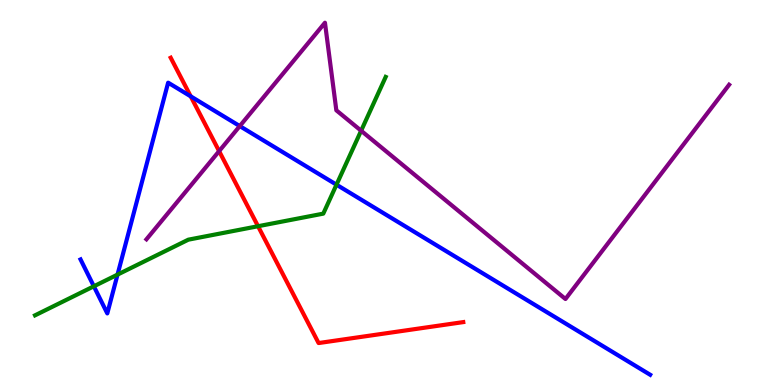[{'lines': ['blue', 'red'], 'intersections': [{'x': 2.46, 'y': 7.5}]}, {'lines': ['green', 'red'], 'intersections': [{'x': 3.33, 'y': 4.12}]}, {'lines': ['purple', 'red'], 'intersections': [{'x': 2.83, 'y': 6.07}]}, {'lines': ['blue', 'green'], 'intersections': [{'x': 1.21, 'y': 2.56}, {'x': 1.52, 'y': 2.87}, {'x': 4.34, 'y': 5.2}]}, {'lines': ['blue', 'purple'], 'intersections': [{'x': 3.09, 'y': 6.73}]}, {'lines': ['green', 'purple'], 'intersections': [{'x': 4.66, 'y': 6.6}]}]